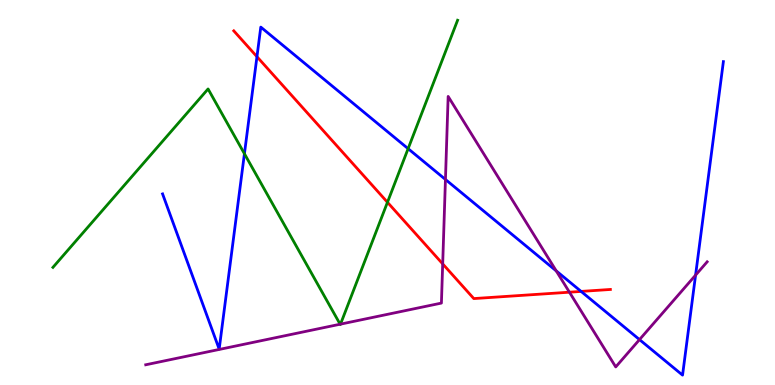[{'lines': ['blue', 'red'], 'intersections': [{'x': 3.32, 'y': 8.53}, {'x': 7.5, 'y': 2.43}]}, {'lines': ['green', 'red'], 'intersections': [{'x': 5.0, 'y': 4.75}]}, {'lines': ['purple', 'red'], 'intersections': [{'x': 5.71, 'y': 3.15}, {'x': 7.35, 'y': 2.41}]}, {'lines': ['blue', 'green'], 'intersections': [{'x': 3.15, 'y': 6.01}, {'x': 5.27, 'y': 6.14}]}, {'lines': ['blue', 'purple'], 'intersections': [{'x': 5.75, 'y': 5.34}, {'x': 7.18, 'y': 2.96}, {'x': 8.25, 'y': 1.18}, {'x': 8.98, 'y': 2.85}]}, {'lines': ['green', 'purple'], 'intersections': [{'x': 4.39, 'y': 1.58}, {'x': 4.39, 'y': 1.58}]}]